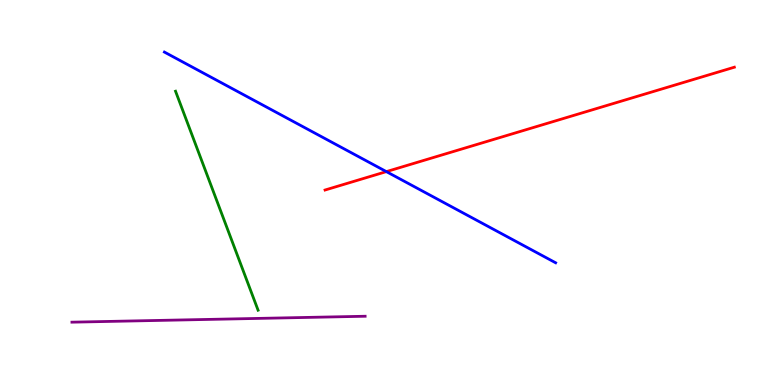[{'lines': ['blue', 'red'], 'intersections': [{'x': 4.99, 'y': 5.54}]}, {'lines': ['green', 'red'], 'intersections': []}, {'lines': ['purple', 'red'], 'intersections': []}, {'lines': ['blue', 'green'], 'intersections': []}, {'lines': ['blue', 'purple'], 'intersections': []}, {'lines': ['green', 'purple'], 'intersections': []}]